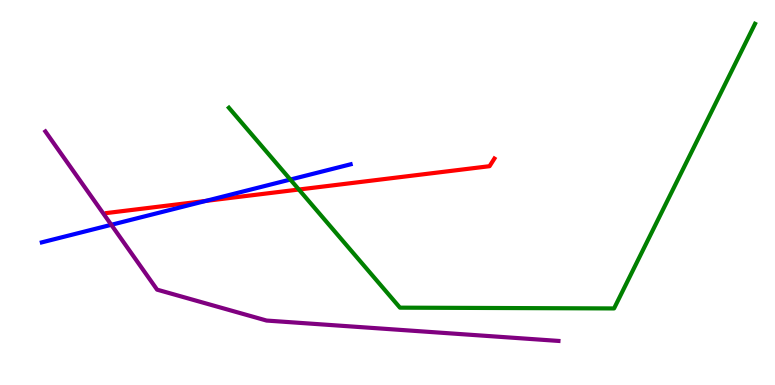[{'lines': ['blue', 'red'], 'intersections': [{'x': 2.66, 'y': 4.78}]}, {'lines': ['green', 'red'], 'intersections': [{'x': 3.86, 'y': 5.08}]}, {'lines': ['purple', 'red'], 'intersections': []}, {'lines': ['blue', 'green'], 'intersections': [{'x': 3.75, 'y': 5.34}]}, {'lines': ['blue', 'purple'], 'intersections': [{'x': 1.44, 'y': 4.16}]}, {'lines': ['green', 'purple'], 'intersections': []}]